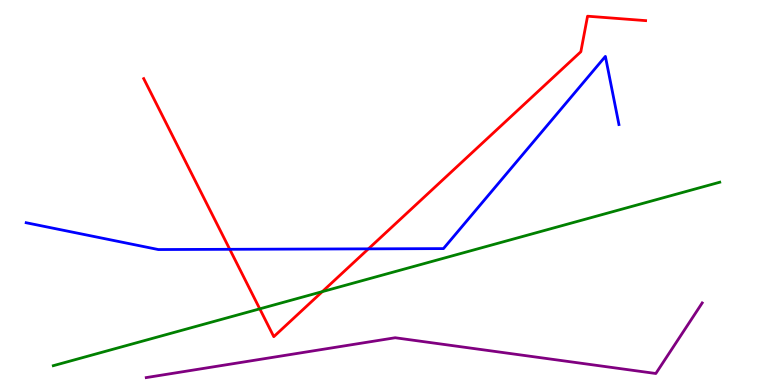[{'lines': ['blue', 'red'], 'intersections': [{'x': 2.96, 'y': 3.52}, {'x': 4.75, 'y': 3.54}]}, {'lines': ['green', 'red'], 'intersections': [{'x': 3.35, 'y': 1.98}, {'x': 4.16, 'y': 2.43}]}, {'lines': ['purple', 'red'], 'intersections': []}, {'lines': ['blue', 'green'], 'intersections': []}, {'lines': ['blue', 'purple'], 'intersections': []}, {'lines': ['green', 'purple'], 'intersections': []}]